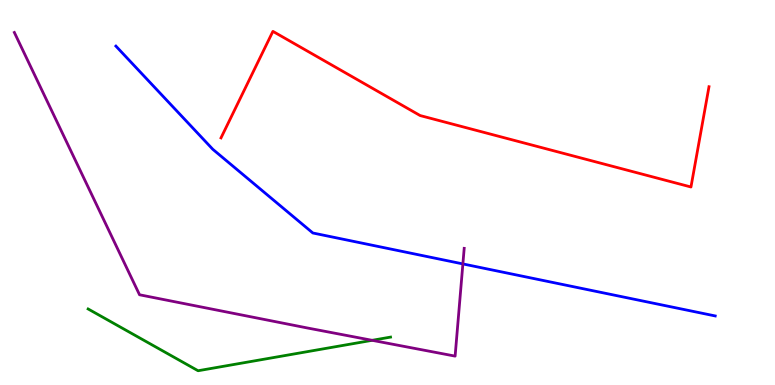[{'lines': ['blue', 'red'], 'intersections': []}, {'lines': ['green', 'red'], 'intersections': []}, {'lines': ['purple', 'red'], 'intersections': []}, {'lines': ['blue', 'green'], 'intersections': []}, {'lines': ['blue', 'purple'], 'intersections': [{'x': 5.97, 'y': 3.14}]}, {'lines': ['green', 'purple'], 'intersections': [{'x': 4.8, 'y': 1.16}]}]